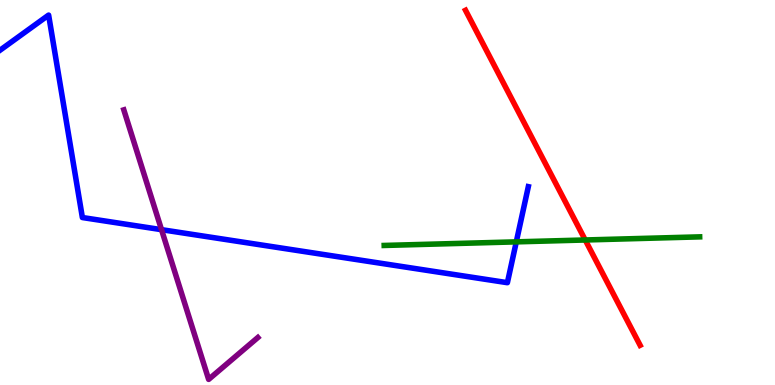[{'lines': ['blue', 'red'], 'intersections': []}, {'lines': ['green', 'red'], 'intersections': [{'x': 7.55, 'y': 3.77}]}, {'lines': ['purple', 'red'], 'intersections': []}, {'lines': ['blue', 'green'], 'intersections': [{'x': 6.66, 'y': 3.72}]}, {'lines': ['blue', 'purple'], 'intersections': [{'x': 2.08, 'y': 4.03}]}, {'lines': ['green', 'purple'], 'intersections': []}]